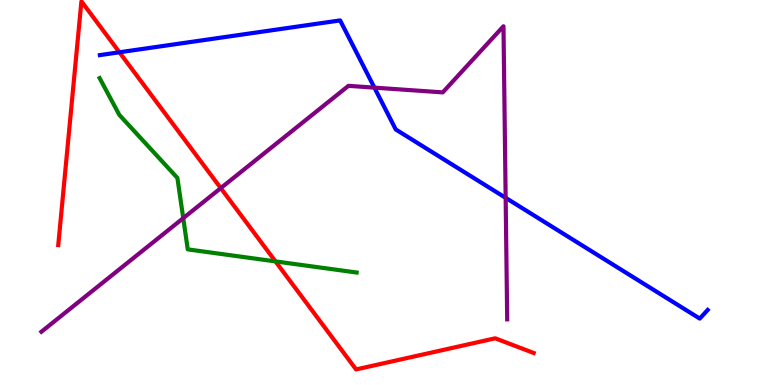[{'lines': ['blue', 'red'], 'intersections': [{'x': 1.54, 'y': 8.64}]}, {'lines': ['green', 'red'], 'intersections': [{'x': 3.55, 'y': 3.21}]}, {'lines': ['purple', 'red'], 'intersections': [{'x': 2.85, 'y': 5.11}]}, {'lines': ['blue', 'green'], 'intersections': []}, {'lines': ['blue', 'purple'], 'intersections': [{'x': 4.83, 'y': 7.72}, {'x': 6.52, 'y': 4.86}]}, {'lines': ['green', 'purple'], 'intersections': [{'x': 2.36, 'y': 4.33}]}]